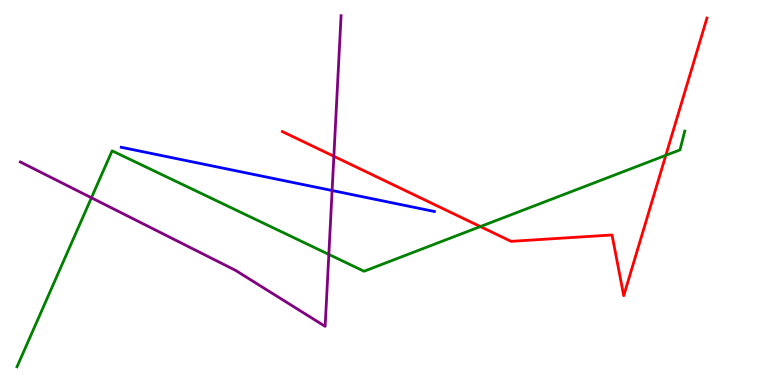[{'lines': ['blue', 'red'], 'intersections': []}, {'lines': ['green', 'red'], 'intersections': [{'x': 6.2, 'y': 4.11}, {'x': 8.59, 'y': 5.97}]}, {'lines': ['purple', 'red'], 'intersections': [{'x': 4.31, 'y': 5.94}]}, {'lines': ['blue', 'green'], 'intersections': []}, {'lines': ['blue', 'purple'], 'intersections': [{'x': 4.29, 'y': 5.05}]}, {'lines': ['green', 'purple'], 'intersections': [{'x': 1.18, 'y': 4.86}, {'x': 4.24, 'y': 3.39}]}]